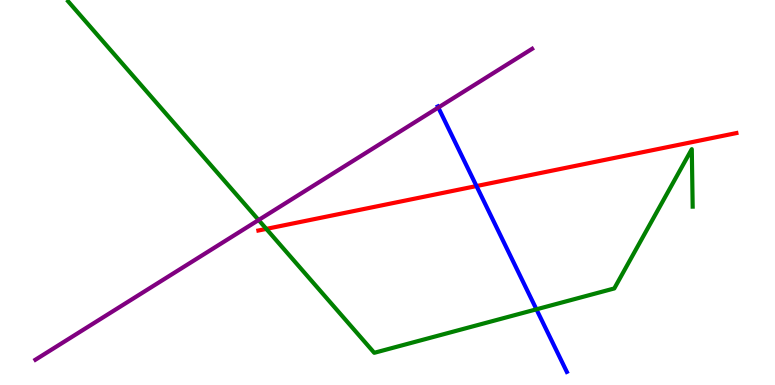[{'lines': ['blue', 'red'], 'intersections': [{'x': 6.15, 'y': 5.17}]}, {'lines': ['green', 'red'], 'intersections': [{'x': 3.44, 'y': 4.05}]}, {'lines': ['purple', 'red'], 'intersections': []}, {'lines': ['blue', 'green'], 'intersections': [{'x': 6.92, 'y': 1.97}]}, {'lines': ['blue', 'purple'], 'intersections': [{'x': 5.66, 'y': 7.21}]}, {'lines': ['green', 'purple'], 'intersections': [{'x': 3.34, 'y': 4.28}]}]